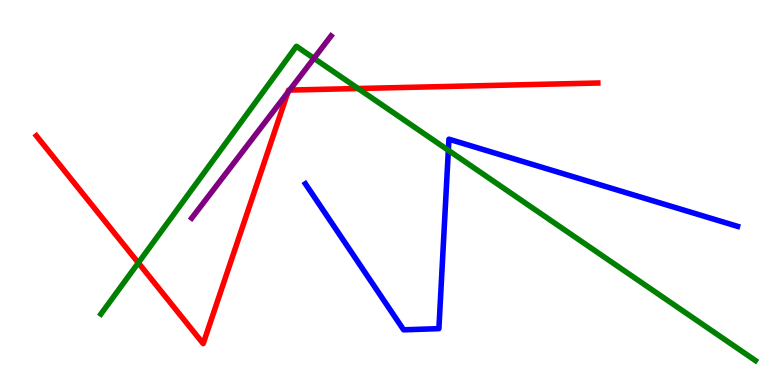[{'lines': ['blue', 'red'], 'intersections': []}, {'lines': ['green', 'red'], 'intersections': [{'x': 1.78, 'y': 3.17}, {'x': 4.62, 'y': 7.7}]}, {'lines': ['purple', 'red'], 'intersections': [{'x': 3.71, 'y': 7.6}, {'x': 3.74, 'y': 7.66}]}, {'lines': ['blue', 'green'], 'intersections': [{'x': 5.79, 'y': 6.1}]}, {'lines': ['blue', 'purple'], 'intersections': []}, {'lines': ['green', 'purple'], 'intersections': [{'x': 4.05, 'y': 8.49}]}]